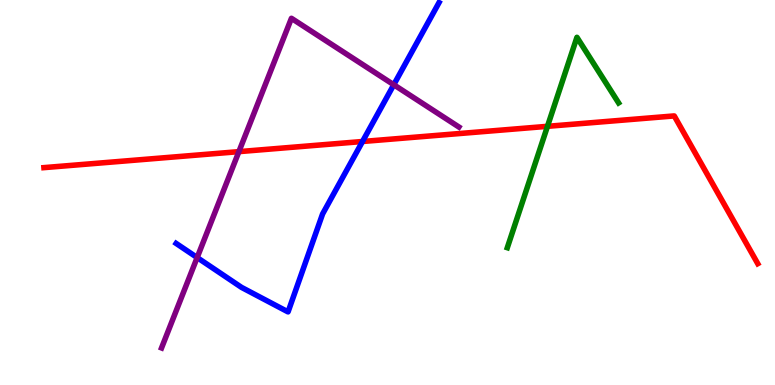[{'lines': ['blue', 'red'], 'intersections': [{'x': 4.68, 'y': 6.32}]}, {'lines': ['green', 'red'], 'intersections': [{'x': 7.06, 'y': 6.72}]}, {'lines': ['purple', 'red'], 'intersections': [{'x': 3.08, 'y': 6.06}]}, {'lines': ['blue', 'green'], 'intersections': []}, {'lines': ['blue', 'purple'], 'intersections': [{'x': 2.54, 'y': 3.31}, {'x': 5.08, 'y': 7.8}]}, {'lines': ['green', 'purple'], 'intersections': []}]